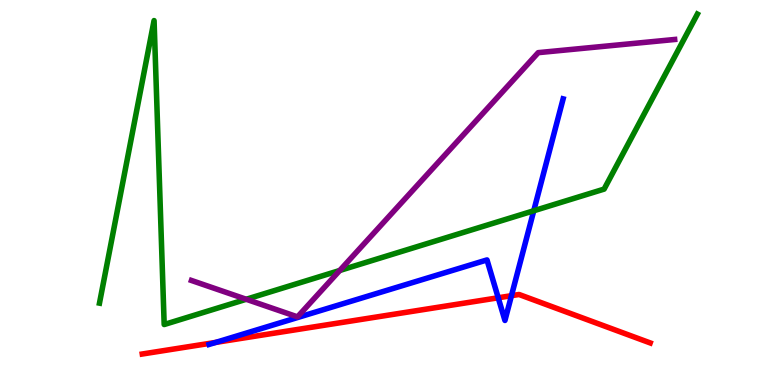[{'lines': ['blue', 'red'], 'intersections': [{'x': 2.78, 'y': 1.11}, {'x': 6.43, 'y': 2.27}, {'x': 6.6, 'y': 2.32}]}, {'lines': ['green', 'red'], 'intersections': []}, {'lines': ['purple', 'red'], 'intersections': []}, {'lines': ['blue', 'green'], 'intersections': [{'x': 6.89, 'y': 4.53}]}, {'lines': ['blue', 'purple'], 'intersections': []}, {'lines': ['green', 'purple'], 'intersections': [{'x': 3.18, 'y': 2.23}, {'x': 4.38, 'y': 2.97}]}]